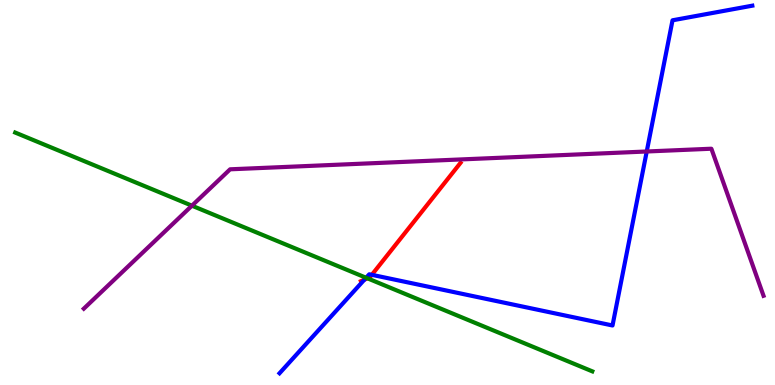[{'lines': ['blue', 'red'], 'intersections': [{'x': 4.7, 'y': 2.74}, {'x': 4.8, 'y': 2.86}]}, {'lines': ['green', 'red'], 'intersections': [{'x': 4.74, 'y': 2.77}]}, {'lines': ['purple', 'red'], 'intersections': []}, {'lines': ['blue', 'green'], 'intersections': [{'x': 4.72, 'y': 2.79}]}, {'lines': ['blue', 'purple'], 'intersections': [{'x': 8.34, 'y': 6.07}]}, {'lines': ['green', 'purple'], 'intersections': [{'x': 2.48, 'y': 4.66}]}]